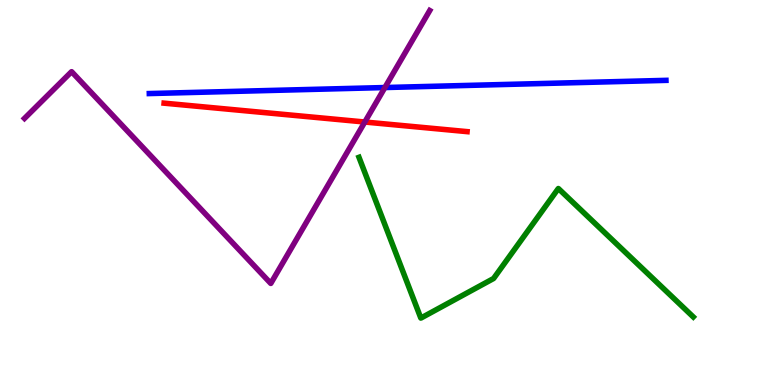[{'lines': ['blue', 'red'], 'intersections': []}, {'lines': ['green', 'red'], 'intersections': []}, {'lines': ['purple', 'red'], 'intersections': [{'x': 4.71, 'y': 6.83}]}, {'lines': ['blue', 'green'], 'intersections': []}, {'lines': ['blue', 'purple'], 'intersections': [{'x': 4.97, 'y': 7.73}]}, {'lines': ['green', 'purple'], 'intersections': []}]